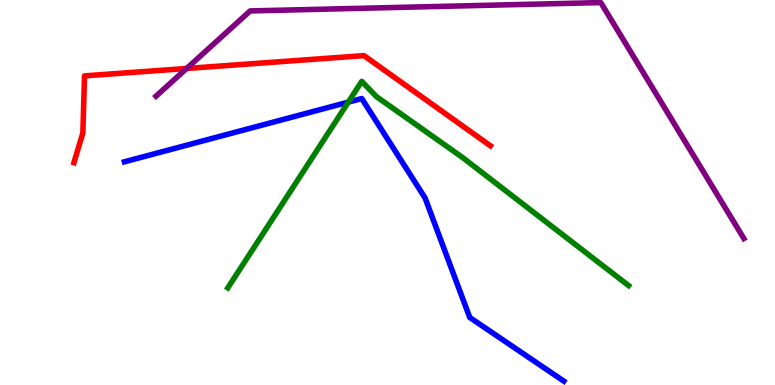[{'lines': ['blue', 'red'], 'intersections': []}, {'lines': ['green', 'red'], 'intersections': []}, {'lines': ['purple', 'red'], 'intersections': [{'x': 2.41, 'y': 8.22}]}, {'lines': ['blue', 'green'], 'intersections': [{'x': 4.49, 'y': 7.35}]}, {'lines': ['blue', 'purple'], 'intersections': []}, {'lines': ['green', 'purple'], 'intersections': []}]